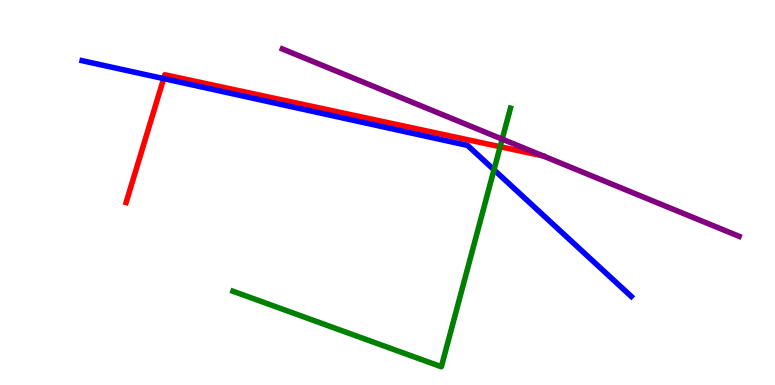[{'lines': ['blue', 'red'], 'intersections': [{'x': 2.11, 'y': 7.96}]}, {'lines': ['green', 'red'], 'intersections': [{'x': 6.45, 'y': 6.19}]}, {'lines': ['purple', 'red'], 'intersections': [{'x': 7.01, 'y': 5.95}]}, {'lines': ['blue', 'green'], 'intersections': [{'x': 6.37, 'y': 5.59}]}, {'lines': ['blue', 'purple'], 'intersections': []}, {'lines': ['green', 'purple'], 'intersections': [{'x': 6.48, 'y': 6.39}]}]